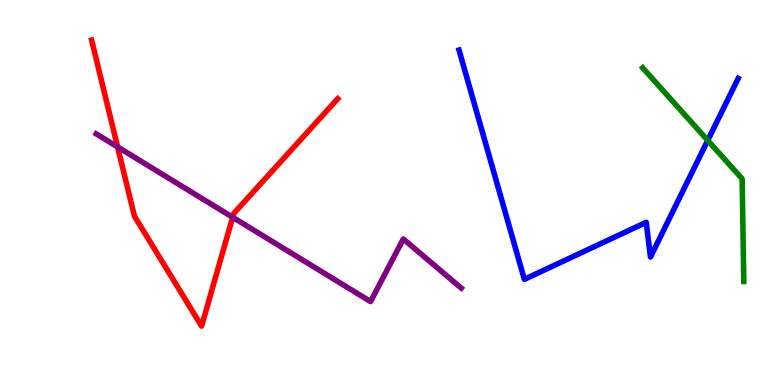[{'lines': ['blue', 'red'], 'intersections': []}, {'lines': ['green', 'red'], 'intersections': []}, {'lines': ['purple', 'red'], 'intersections': [{'x': 1.52, 'y': 6.18}, {'x': 3.0, 'y': 4.36}]}, {'lines': ['blue', 'green'], 'intersections': [{'x': 9.13, 'y': 6.35}]}, {'lines': ['blue', 'purple'], 'intersections': []}, {'lines': ['green', 'purple'], 'intersections': []}]